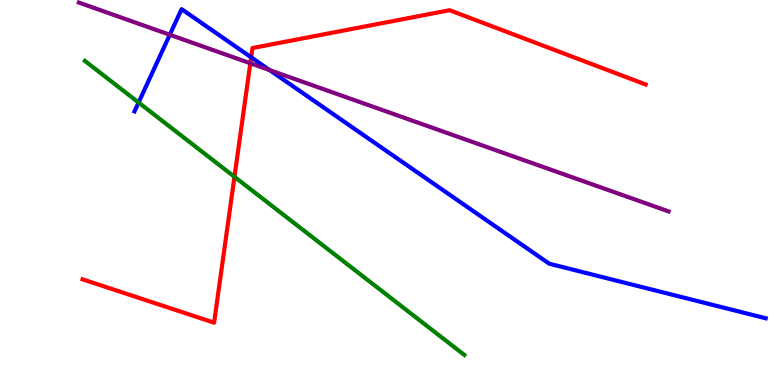[{'lines': ['blue', 'red'], 'intersections': [{'x': 3.24, 'y': 8.51}]}, {'lines': ['green', 'red'], 'intersections': [{'x': 3.03, 'y': 5.41}]}, {'lines': ['purple', 'red'], 'intersections': [{'x': 3.23, 'y': 8.36}]}, {'lines': ['blue', 'green'], 'intersections': [{'x': 1.79, 'y': 7.34}]}, {'lines': ['blue', 'purple'], 'intersections': [{'x': 2.19, 'y': 9.1}, {'x': 3.48, 'y': 8.18}]}, {'lines': ['green', 'purple'], 'intersections': []}]